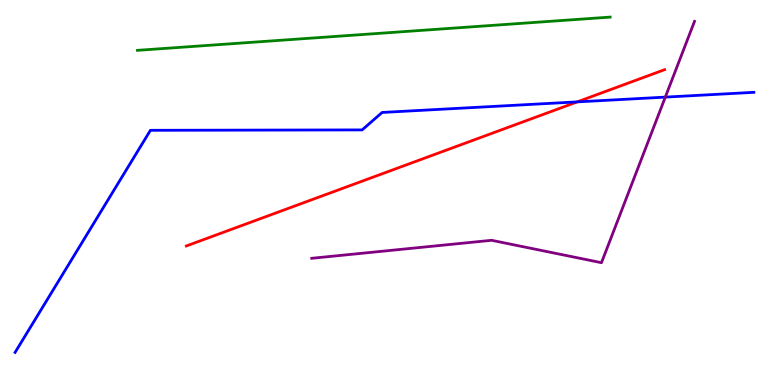[{'lines': ['blue', 'red'], 'intersections': [{'x': 7.45, 'y': 7.35}]}, {'lines': ['green', 'red'], 'intersections': []}, {'lines': ['purple', 'red'], 'intersections': []}, {'lines': ['blue', 'green'], 'intersections': []}, {'lines': ['blue', 'purple'], 'intersections': [{'x': 8.58, 'y': 7.48}]}, {'lines': ['green', 'purple'], 'intersections': []}]